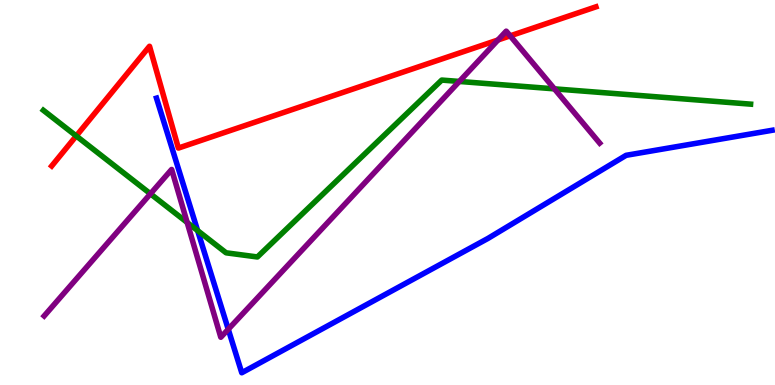[{'lines': ['blue', 'red'], 'intersections': []}, {'lines': ['green', 'red'], 'intersections': [{'x': 0.984, 'y': 6.47}]}, {'lines': ['purple', 'red'], 'intersections': [{'x': 6.43, 'y': 8.96}, {'x': 6.58, 'y': 9.07}]}, {'lines': ['blue', 'green'], 'intersections': [{'x': 2.55, 'y': 4.01}]}, {'lines': ['blue', 'purple'], 'intersections': [{'x': 2.95, 'y': 1.45}]}, {'lines': ['green', 'purple'], 'intersections': [{'x': 1.94, 'y': 4.97}, {'x': 2.42, 'y': 4.22}, {'x': 5.93, 'y': 7.88}, {'x': 7.15, 'y': 7.69}]}]